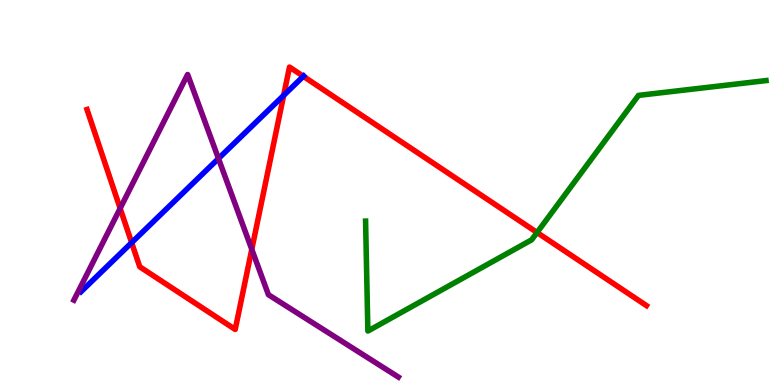[{'lines': ['blue', 'red'], 'intersections': [{'x': 1.7, 'y': 3.7}, {'x': 3.66, 'y': 7.52}, {'x': 3.91, 'y': 8.02}]}, {'lines': ['green', 'red'], 'intersections': [{'x': 6.93, 'y': 3.96}]}, {'lines': ['purple', 'red'], 'intersections': [{'x': 1.55, 'y': 4.59}, {'x': 3.25, 'y': 3.52}]}, {'lines': ['blue', 'green'], 'intersections': []}, {'lines': ['blue', 'purple'], 'intersections': [{'x': 2.82, 'y': 5.88}]}, {'lines': ['green', 'purple'], 'intersections': []}]